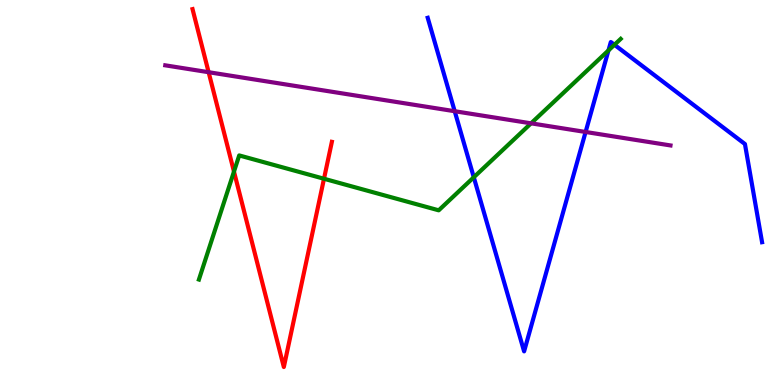[{'lines': ['blue', 'red'], 'intersections': []}, {'lines': ['green', 'red'], 'intersections': [{'x': 3.02, 'y': 5.54}, {'x': 4.18, 'y': 5.36}]}, {'lines': ['purple', 'red'], 'intersections': [{'x': 2.69, 'y': 8.12}]}, {'lines': ['blue', 'green'], 'intersections': [{'x': 6.11, 'y': 5.4}, {'x': 7.85, 'y': 8.69}, {'x': 7.93, 'y': 8.84}]}, {'lines': ['blue', 'purple'], 'intersections': [{'x': 5.87, 'y': 7.11}, {'x': 7.56, 'y': 6.57}]}, {'lines': ['green', 'purple'], 'intersections': [{'x': 6.85, 'y': 6.8}]}]